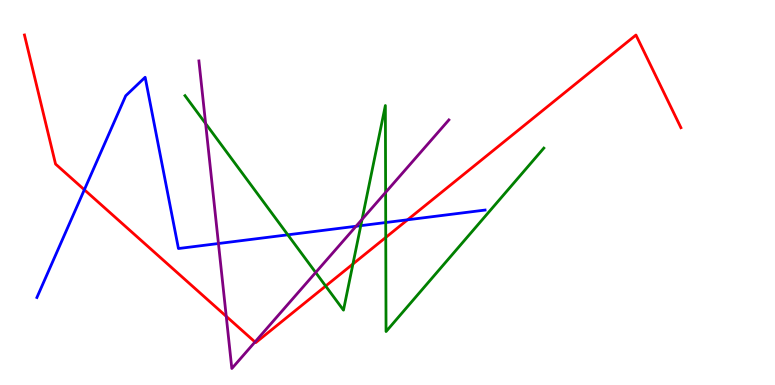[{'lines': ['blue', 'red'], 'intersections': [{'x': 1.09, 'y': 5.07}, {'x': 5.26, 'y': 4.29}]}, {'lines': ['green', 'red'], 'intersections': [{'x': 4.2, 'y': 2.57}, {'x': 4.55, 'y': 3.14}, {'x': 4.98, 'y': 3.83}]}, {'lines': ['purple', 'red'], 'intersections': [{'x': 2.92, 'y': 1.78}, {'x': 3.29, 'y': 1.12}]}, {'lines': ['blue', 'green'], 'intersections': [{'x': 3.71, 'y': 3.9}, {'x': 4.66, 'y': 4.14}, {'x': 4.98, 'y': 4.22}]}, {'lines': ['blue', 'purple'], 'intersections': [{'x': 2.82, 'y': 3.67}, {'x': 4.59, 'y': 4.12}]}, {'lines': ['green', 'purple'], 'intersections': [{'x': 2.65, 'y': 6.79}, {'x': 4.07, 'y': 2.92}, {'x': 4.67, 'y': 4.3}, {'x': 4.98, 'y': 5.0}]}]